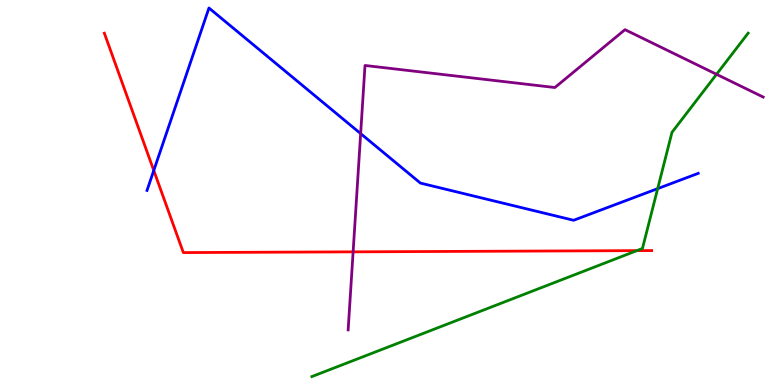[{'lines': ['blue', 'red'], 'intersections': [{'x': 1.98, 'y': 5.57}]}, {'lines': ['green', 'red'], 'intersections': [{'x': 8.22, 'y': 3.49}]}, {'lines': ['purple', 'red'], 'intersections': [{'x': 4.56, 'y': 3.46}]}, {'lines': ['blue', 'green'], 'intersections': [{'x': 8.49, 'y': 5.1}]}, {'lines': ['blue', 'purple'], 'intersections': [{'x': 4.65, 'y': 6.53}]}, {'lines': ['green', 'purple'], 'intersections': [{'x': 9.25, 'y': 8.07}]}]